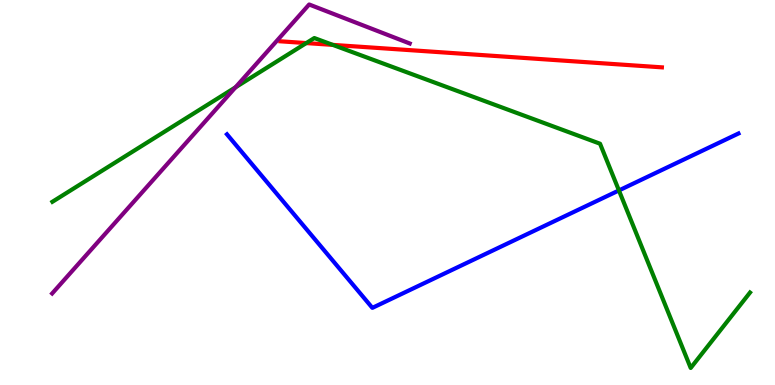[{'lines': ['blue', 'red'], 'intersections': []}, {'lines': ['green', 'red'], 'intersections': [{'x': 3.95, 'y': 8.88}, {'x': 4.29, 'y': 8.83}]}, {'lines': ['purple', 'red'], 'intersections': []}, {'lines': ['blue', 'green'], 'intersections': [{'x': 7.99, 'y': 5.05}]}, {'lines': ['blue', 'purple'], 'intersections': []}, {'lines': ['green', 'purple'], 'intersections': [{'x': 3.04, 'y': 7.73}]}]